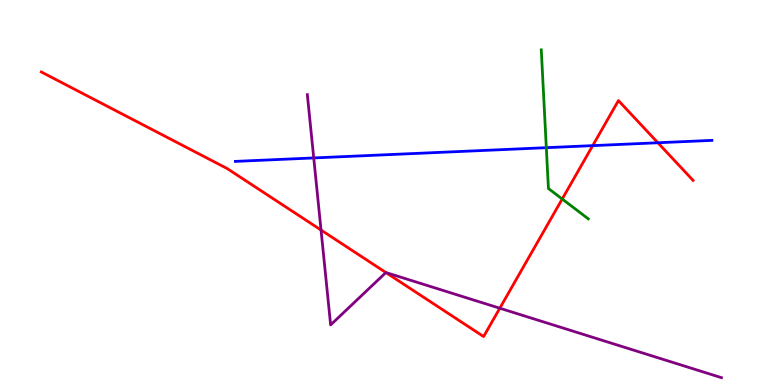[{'lines': ['blue', 'red'], 'intersections': [{'x': 7.65, 'y': 6.22}, {'x': 8.49, 'y': 6.29}]}, {'lines': ['green', 'red'], 'intersections': [{'x': 7.25, 'y': 4.83}]}, {'lines': ['purple', 'red'], 'intersections': [{'x': 4.14, 'y': 4.02}, {'x': 4.98, 'y': 2.92}, {'x': 6.45, 'y': 1.99}]}, {'lines': ['blue', 'green'], 'intersections': [{'x': 7.05, 'y': 6.16}]}, {'lines': ['blue', 'purple'], 'intersections': [{'x': 4.05, 'y': 5.9}]}, {'lines': ['green', 'purple'], 'intersections': []}]